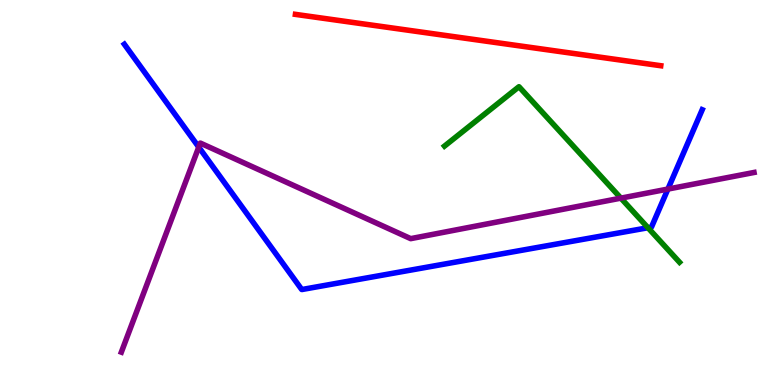[{'lines': ['blue', 'red'], 'intersections': []}, {'lines': ['green', 'red'], 'intersections': []}, {'lines': ['purple', 'red'], 'intersections': []}, {'lines': ['blue', 'green'], 'intersections': [{'x': 8.36, 'y': 4.08}]}, {'lines': ['blue', 'purple'], 'intersections': [{'x': 2.56, 'y': 6.18}, {'x': 8.62, 'y': 5.09}]}, {'lines': ['green', 'purple'], 'intersections': [{'x': 8.01, 'y': 4.85}]}]